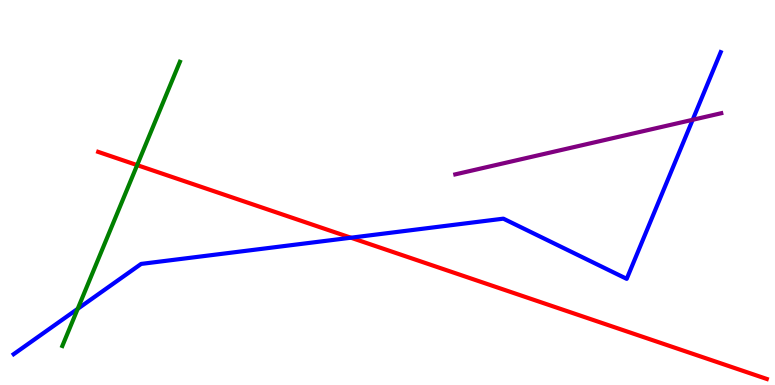[{'lines': ['blue', 'red'], 'intersections': [{'x': 4.53, 'y': 3.83}]}, {'lines': ['green', 'red'], 'intersections': [{'x': 1.77, 'y': 5.71}]}, {'lines': ['purple', 'red'], 'intersections': []}, {'lines': ['blue', 'green'], 'intersections': [{'x': 1.0, 'y': 1.98}]}, {'lines': ['blue', 'purple'], 'intersections': [{'x': 8.94, 'y': 6.89}]}, {'lines': ['green', 'purple'], 'intersections': []}]